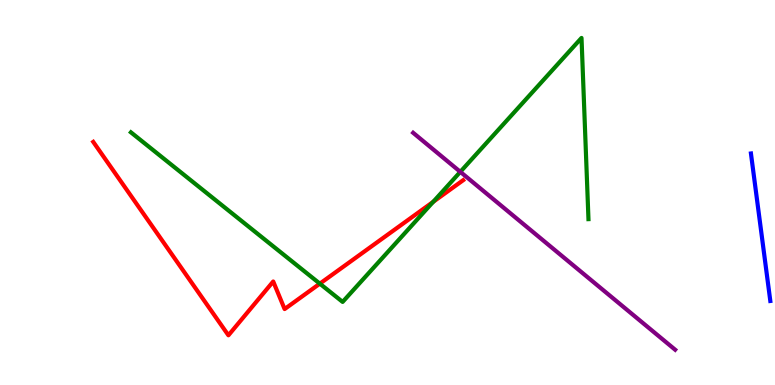[{'lines': ['blue', 'red'], 'intersections': []}, {'lines': ['green', 'red'], 'intersections': [{'x': 4.13, 'y': 2.63}, {'x': 5.59, 'y': 4.76}]}, {'lines': ['purple', 'red'], 'intersections': []}, {'lines': ['blue', 'green'], 'intersections': []}, {'lines': ['blue', 'purple'], 'intersections': []}, {'lines': ['green', 'purple'], 'intersections': [{'x': 5.94, 'y': 5.54}]}]